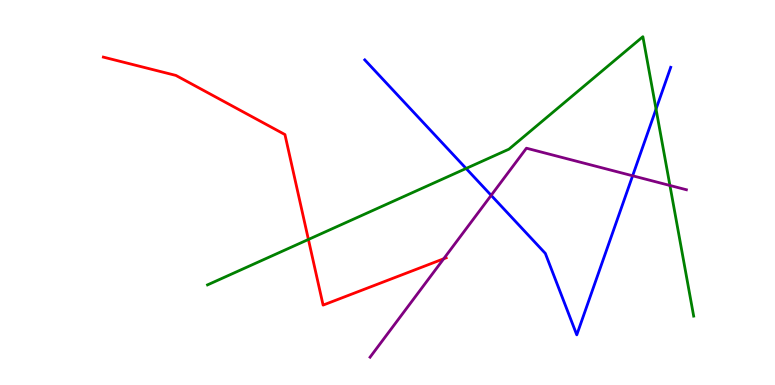[{'lines': ['blue', 'red'], 'intersections': []}, {'lines': ['green', 'red'], 'intersections': [{'x': 3.98, 'y': 3.78}]}, {'lines': ['purple', 'red'], 'intersections': [{'x': 5.73, 'y': 3.28}]}, {'lines': ['blue', 'green'], 'intersections': [{'x': 6.01, 'y': 5.62}, {'x': 8.47, 'y': 7.17}]}, {'lines': ['blue', 'purple'], 'intersections': [{'x': 6.34, 'y': 4.93}, {'x': 8.16, 'y': 5.43}]}, {'lines': ['green', 'purple'], 'intersections': [{'x': 8.64, 'y': 5.18}]}]